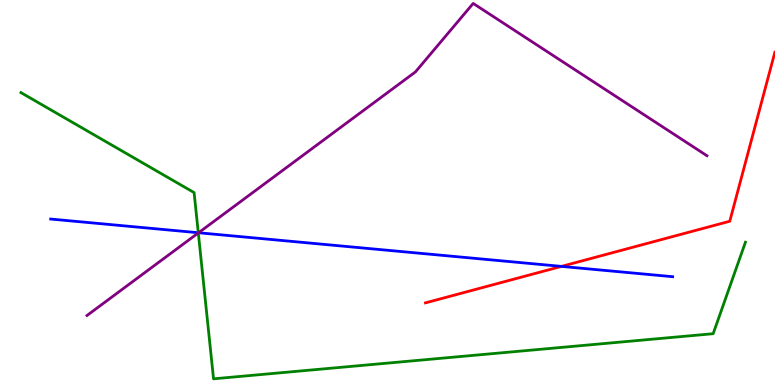[{'lines': ['blue', 'red'], 'intersections': [{'x': 7.24, 'y': 3.08}]}, {'lines': ['green', 'red'], 'intersections': []}, {'lines': ['purple', 'red'], 'intersections': []}, {'lines': ['blue', 'green'], 'intersections': [{'x': 2.56, 'y': 3.96}]}, {'lines': ['blue', 'purple'], 'intersections': [{'x': 2.56, 'y': 3.95}]}, {'lines': ['green', 'purple'], 'intersections': [{'x': 2.56, 'y': 3.95}]}]